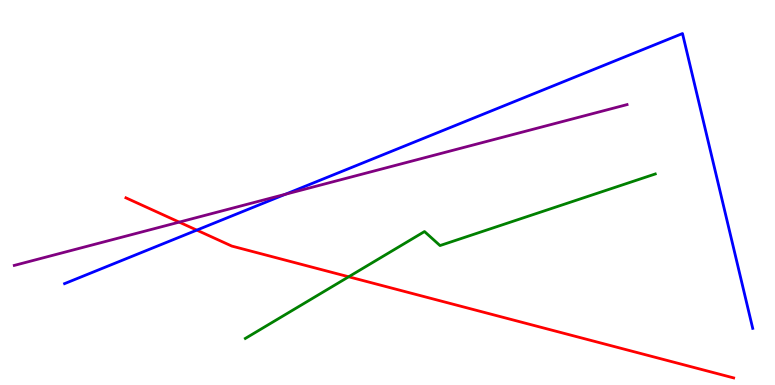[{'lines': ['blue', 'red'], 'intersections': [{'x': 2.54, 'y': 4.02}]}, {'lines': ['green', 'red'], 'intersections': [{'x': 4.5, 'y': 2.81}]}, {'lines': ['purple', 'red'], 'intersections': [{'x': 2.31, 'y': 4.23}]}, {'lines': ['blue', 'green'], 'intersections': []}, {'lines': ['blue', 'purple'], 'intersections': [{'x': 3.68, 'y': 4.95}]}, {'lines': ['green', 'purple'], 'intersections': []}]